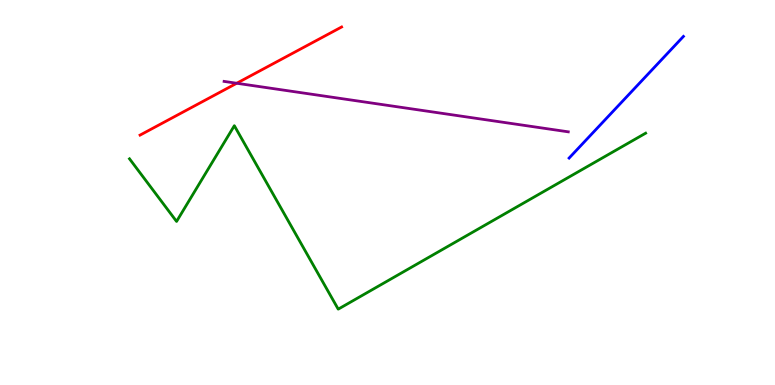[{'lines': ['blue', 'red'], 'intersections': []}, {'lines': ['green', 'red'], 'intersections': []}, {'lines': ['purple', 'red'], 'intersections': [{'x': 3.05, 'y': 7.84}]}, {'lines': ['blue', 'green'], 'intersections': []}, {'lines': ['blue', 'purple'], 'intersections': []}, {'lines': ['green', 'purple'], 'intersections': []}]